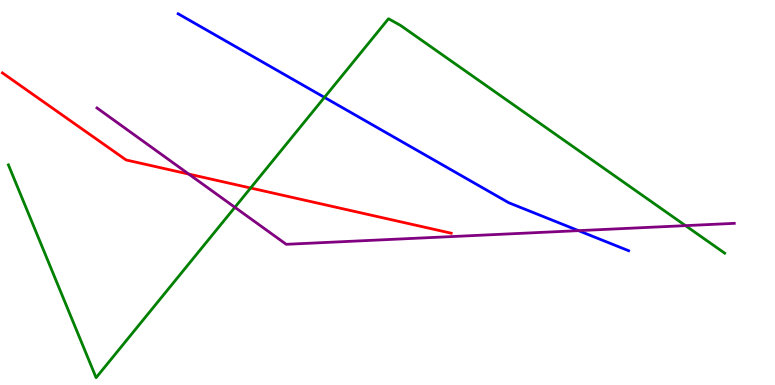[{'lines': ['blue', 'red'], 'intersections': []}, {'lines': ['green', 'red'], 'intersections': [{'x': 3.23, 'y': 5.12}]}, {'lines': ['purple', 'red'], 'intersections': [{'x': 2.44, 'y': 5.48}]}, {'lines': ['blue', 'green'], 'intersections': [{'x': 4.19, 'y': 7.47}]}, {'lines': ['blue', 'purple'], 'intersections': [{'x': 7.46, 'y': 4.01}]}, {'lines': ['green', 'purple'], 'intersections': [{'x': 3.03, 'y': 4.62}, {'x': 8.85, 'y': 4.14}]}]